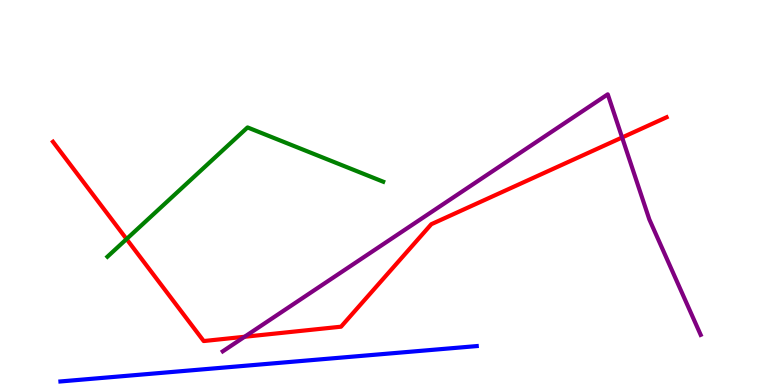[{'lines': ['blue', 'red'], 'intersections': []}, {'lines': ['green', 'red'], 'intersections': [{'x': 1.63, 'y': 3.79}]}, {'lines': ['purple', 'red'], 'intersections': [{'x': 3.16, 'y': 1.25}, {'x': 8.03, 'y': 6.43}]}, {'lines': ['blue', 'green'], 'intersections': []}, {'lines': ['blue', 'purple'], 'intersections': []}, {'lines': ['green', 'purple'], 'intersections': []}]